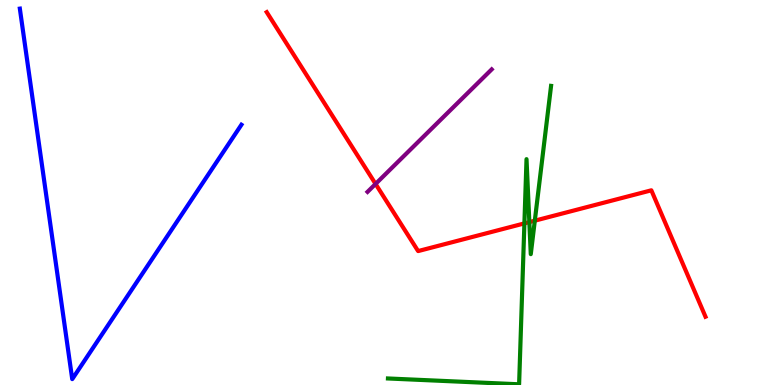[{'lines': ['blue', 'red'], 'intersections': []}, {'lines': ['green', 'red'], 'intersections': [{'x': 6.77, 'y': 4.2}, {'x': 6.83, 'y': 4.23}, {'x': 6.9, 'y': 4.27}]}, {'lines': ['purple', 'red'], 'intersections': [{'x': 4.85, 'y': 5.22}]}, {'lines': ['blue', 'green'], 'intersections': []}, {'lines': ['blue', 'purple'], 'intersections': []}, {'lines': ['green', 'purple'], 'intersections': []}]